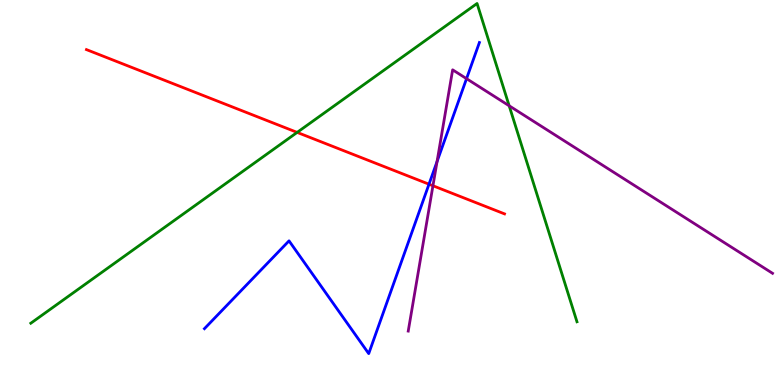[{'lines': ['blue', 'red'], 'intersections': [{'x': 5.54, 'y': 5.22}]}, {'lines': ['green', 'red'], 'intersections': [{'x': 3.83, 'y': 6.56}]}, {'lines': ['purple', 'red'], 'intersections': [{'x': 5.59, 'y': 5.18}]}, {'lines': ['blue', 'green'], 'intersections': []}, {'lines': ['blue', 'purple'], 'intersections': [{'x': 5.64, 'y': 5.8}, {'x': 6.02, 'y': 7.96}]}, {'lines': ['green', 'purple'], 'intersections': [{'x': 6.57, 'y': 7.25}]}]